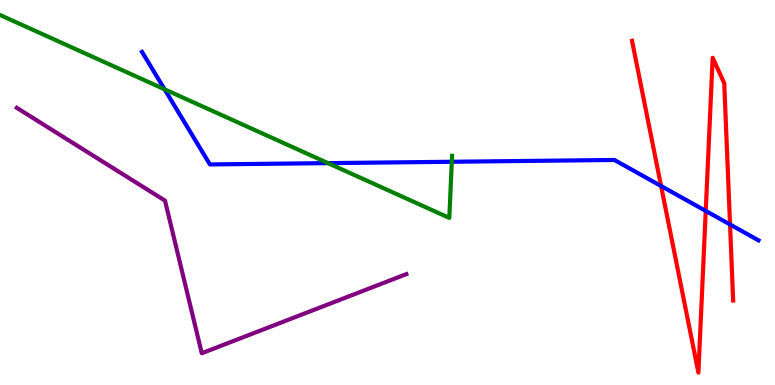[{'lines': ['blue', 'red'], 'intersections': [{'x': 8.53, 'y': 5.17}, {'x': 9.11, 'y': 4.52}, {'x': 9.42, 'y': 4.17}]}, {'lines': ['green', 'red'], 'intersections': []}, {'lines': ['purple', 'red'], 'intersections': []}, {'lines': ['blue', 'green'], 'intersections': [{'x': 2.12, 'y': 7.68}, {'x': 4.23, 'y': 5.76}, {'x': 5.83, 'y': 5.8}]}, {'lines': ['blue', 'purple'], 'intersections': []}, {'lines': ['green', 'purple'], 'intersections': []}]